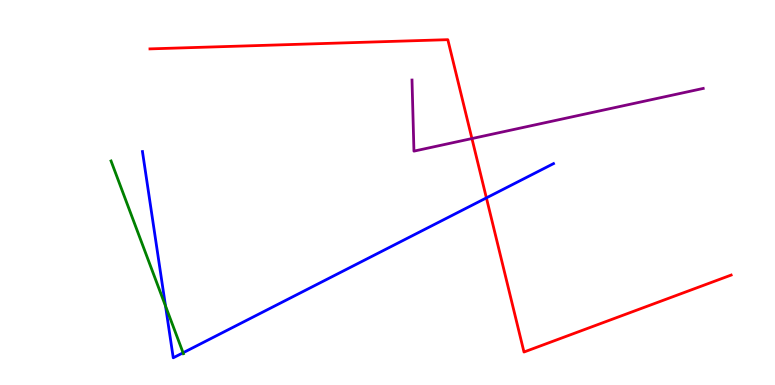[{'lines': ['blue', 'red'], 'intersections': [{'x': 6.28, 'y': 4.86}]}, {'lines': ['green', 'red'], 'intersections': []}, {'lines': ['purple', 'red'], 'intersections': [{'x': 6.09, 'y': 6.4}]}, {'lines': ['blue', 'green'], 'intersections': [{'x': 2.14, 'y': 2.05}, {'x': 2.36, 'y': 0.837}]}, {'lines': ['blue', 'purple'], 'intersections': []}, {'lines': ['green', 'purple'], 'intersections': []}]